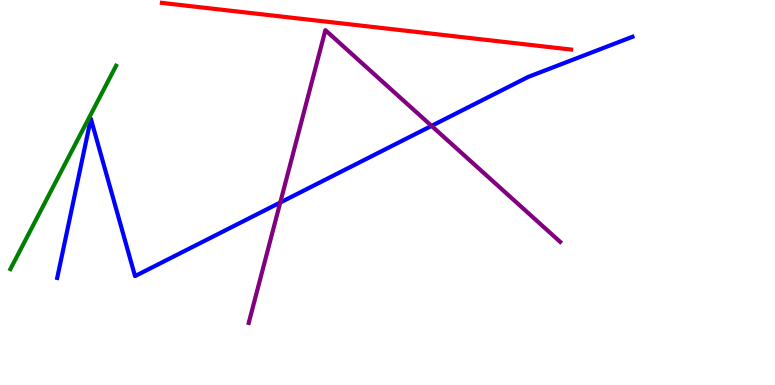[{'lines': ['blue', 'red'], 'intersections': []}, {'lines': ['green', 'red'], 'intersections': []}, {'lines': ['purple', 'red'], 'intersections': []}, {'lines': ['blue', 'green'], 'intersections': []}, {'lines': ['blue', 'purple'], 'intersections': [{'x': 3.62, 'y': 4.74}, {'x': 5.57, 'y': 6.73}]}, {'lines': ['green', 'purple'], 'intersections': []}]